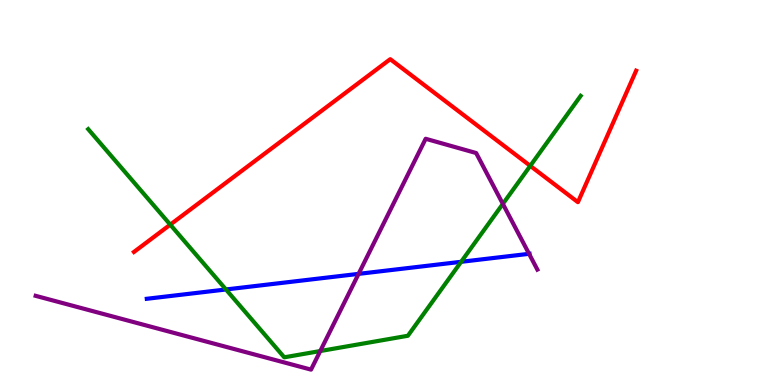[{'lines': ['blue', 'red'], 'intersections': []}, {'lines': ['green', 'red'], 'intersections': [{'x': 2.2, 'y': 4.17}, {'x': 6.84, 'y': 5.69}]}, {'lines': ['purple', 'red'], 'intersections': []}, {'lines': ['blue', 'green'], 'intersections': [{'x': 2.92, 'y': 2.48}, {'x': 5.95, 'y': 3.2}]}, {'lines': ['blue', 'purple'], 'intersections': [{'x': 4.63, 'y': 2.89}, {'x': 6.83, 'y': 3.41}]}, {'lines': ['green', 'purple'], 'intersections': [{'x': 4.13, 'y': 0.882}, {'x': 6.49, 'y': 4.7}]}]